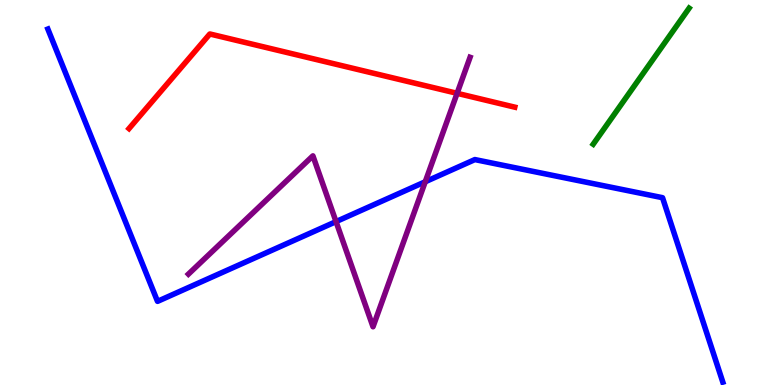[{'lines': ['blue', 'red'], 'intersections': []}, {'lines': ['green', 'red'], 'intersections': []}, {'lines': ['purple', 'red'], 'intersections': [{'x': 5.9, 'y': 7.58}]}, {'lines': ['blue', 'green'], 'intersections': []}, {'lines': ['blue', 'purple'], 'intersections': [{'x': 4.34, 'y': 4.24}, {'x': 5.49, 'y': 5.28}]}, {'lines': ['green', 'purple'], 'intersections': []}]